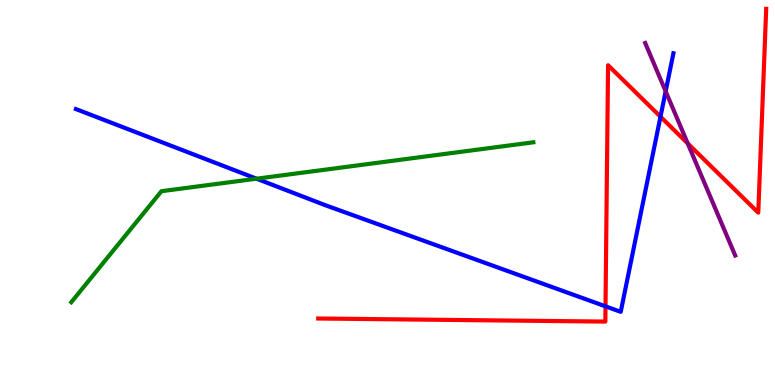[{'lines': ['blue', 'red'], 'intersections': [{'x': 7.81, 'y': 2.04}, {'x': 8.52, 'y': 6.97}]}, {'lines': ['green', 'red'], 'intersections': []}, {'lines': ['purple', 'red'], 'intersections': [{'x': 8.87, 'y': 6.27}]}, {'lines': ['blue', 'green'], 'intersections': [{'x': 3.31, 'y': 5.36}]}, {'lines': ['blue', 'purple'], 'intersections': [{'x': 8.59, 'y': 7.63}]}, {'lines': ['green', 'purple'], 'intersections': []}]